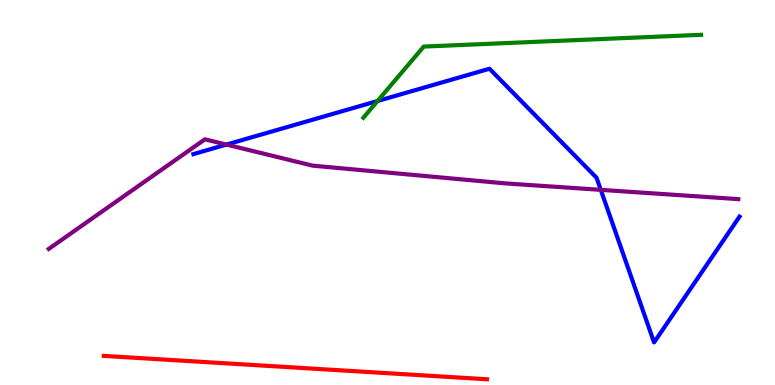[{'lines': ['blue', 'red'], 'intersections': []}, {'lines': ['green', 'red'], 'intersections': []}, {'lines': ['purple', 'red'], 'intersections': []}, {'lines': ['blue', 'green'], 'intersections': [{'x': 4.87, 'y': 7.38}]}, {'lines': ['blue', 'purple'], 'intersections': [{'x': 2.92, 'y': 6.24}, {'x': 7.75, 'y': 5.07}]}, {'lines': ['green', 'purple'], 'intersections': []}]